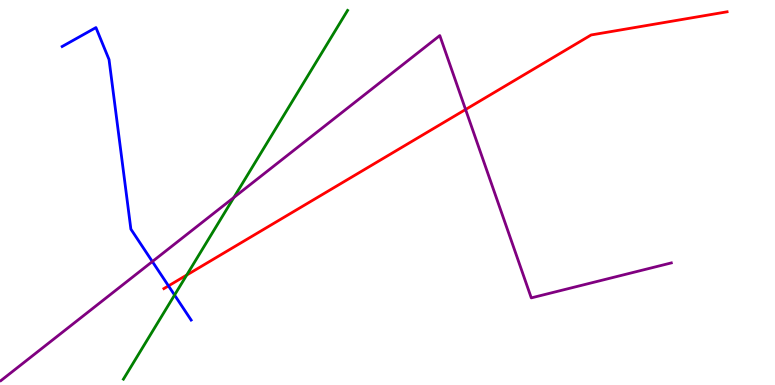[{'lines': ['blue', 'red'], 'intersections': [{'x': 2.17, 'y': 2.57}]}, {'lines': ['green', 'red'], 'intersections': [{'x': 2.41, 'y': 2.86}]}, {'lines': ['purple', 'red'], 'intersections': [{'x': 6.01, 'y': 7.16}]}, {'lines': ['blue', 'green'], 'intersections': [{'x': 2.25, 'y': 2.34}]}, {'lines': ['blue', 'purple'], 'intersections': [{'x': 1.97, 'y': 3.21}]}, {'lines': ['green', 'purple'], 'intersections': [{'x': 3.02, 'y': 4.87}]}]